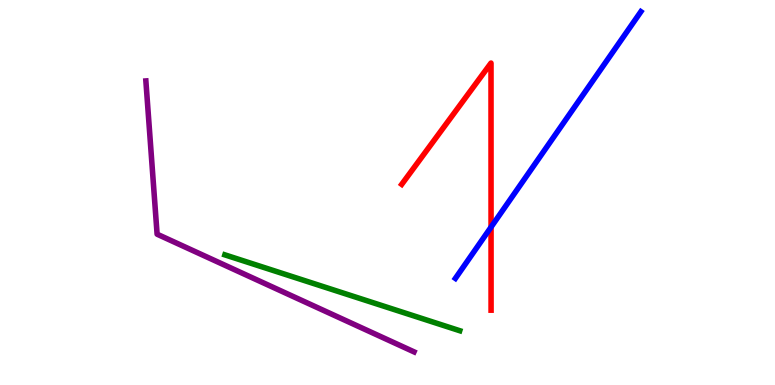[{'lines': ['blue', 'red'], 'intersections': [{'x': 6.34, 'y': 4.1}]}, {'lines': ['green', 'red'], 'intersections': []}, {'lines': ['purple', 'red'], 'intersections': []}, {'lines': ['blue', 'green'], 'intersections': []}, {'lines': ['blue', 'purple'], 'intersections': []}, {'lines': ['green', 'purple'], 'intersections': []}]